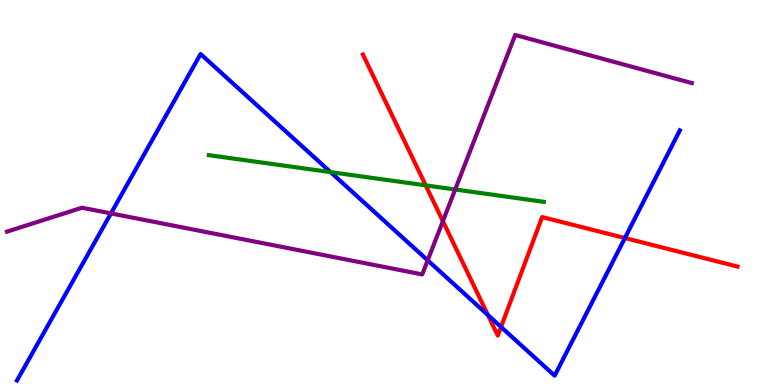[{'lines': ['blue', 'red'], 'intersections': [{'x': 6.3, 'y': 1.82}, {'x': 6.46, 'y': 1.51}, {'x': 8.06, 'y': 3.82}]}, {'lines': ['green', 'red'], 'intersections': [{'x': 5.49, 'y': 5.19}]}, {'lines': ['purple', 'red'], 'intersections': [{'x': 5.71, 'y': 4.26}]}, {'lines': ['blue', 'green'], 'intersections': [{'x': 4.27, 'y': 5.53}]}, {'lines': ['blue', 'purple'], 'intersections': [{'x': 1.43, 'y': 4.46}, {'x': 5.52, 'y': 3.24}]}, {'lines': ['green', 'purple'], 'intersections': [{'x': 5.87, 'y': 5.08}]}]